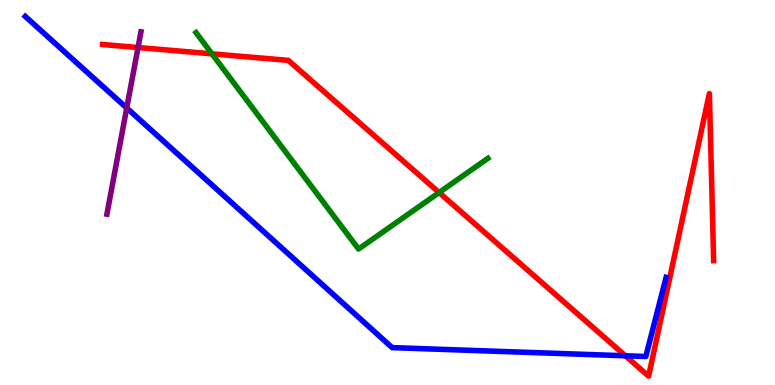[{'lines': ['blue', 'red'], 'intersections': [{'x': 8.07, 'y': 0.759}]}, {'lines': ['green', 'red'], 'intersections': [{'x': 2.73, 'y': 8.6}, {'x': 5.67, 'y': 5.0}]}, {'lines': ['purple', 'red'], 'intersections': [{'x': 1.78, 'y': 8.77}]}, {'lines': ['blue', 'green'], 'intersections': []}, {'lines': ['blue', 'purple'], 'intersections': [{'x': 1.64, 'y': 7.19}]}, {'lines': ['green', 'purple'], 'intersections': []}]